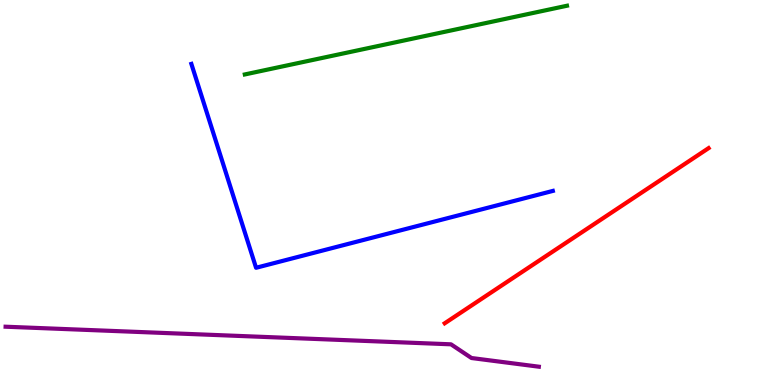[{'lines': ['blue', 'red'], 'intersections': []}, {'lines': ['green', 'red'], 'intersections': []}, {'lines': ['purple', 'red'], 'intersections': []}, {'lines': ['blue', 'green'], 'intersections': []}, {'lines': ['blue', 'purple'], 'intersections': []}, {'lines': ['green', 'purple'], 'intersections': []}]